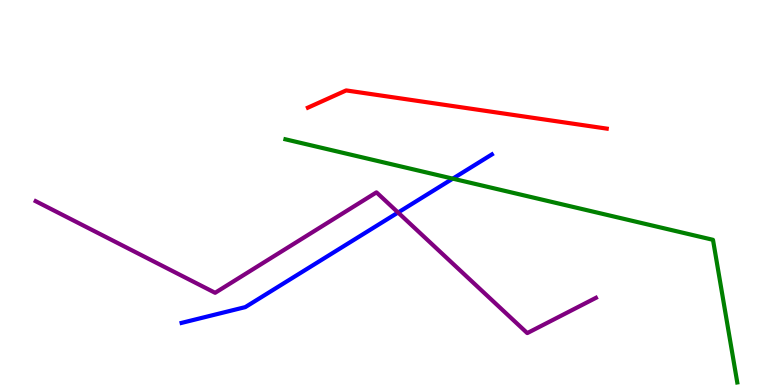[{'lines': ['blue', 'red'], 'intersections': []}, {'lines': ['green', 'red'], 'intersections': []}, {'lines': ['purple', 'red'], 'intersections': []}, {'lines': ['blue', 'green'], 'intersections': [{'x': 5.84, 'y': 5.36}]}, {'lines': ['blue', 'purple'], 'intersections': [{'x': 5.14, 'y': 4.48}]}, {'lines': ['green', 'purple'], 'intersections': []}]